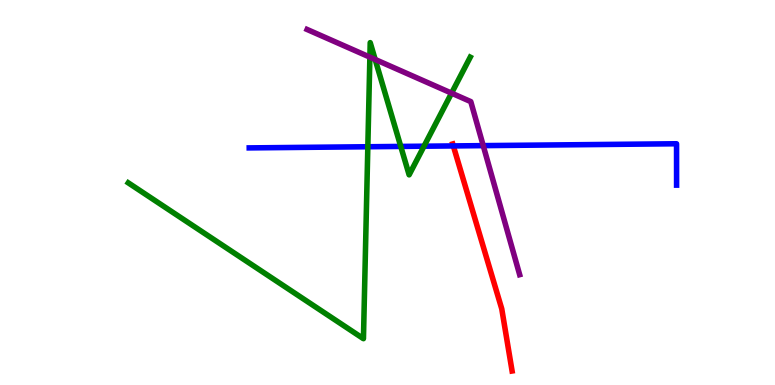[{'lines': ['blue', 'red'], 'intersections': [{'x': 5.85, 'y': 6.21}]}, {'lines': ['green', 'red'], 'intersections': []}, {'lines': ['purple', 'red'], 'intersections': []}, {'lines': ['blue', 'green'], 'intersections': [{'x': 4.75, 'y': 6.19}, {'x': 5.17, 'y': 6.2}, {'x': 5.47, 'y': 6.2}]}, {'lines': ['blue', 'purple'], 'intersections': [{'x': 6.24, 'y': 6.22}]}, {'lines': ['green', 'purple'], 'intersections': [{'x': 4.77, 'y': 8.52}, {'x': 4.84, 'y': 8.46}, {'x': 5.83, 'y': 7.58}]}]